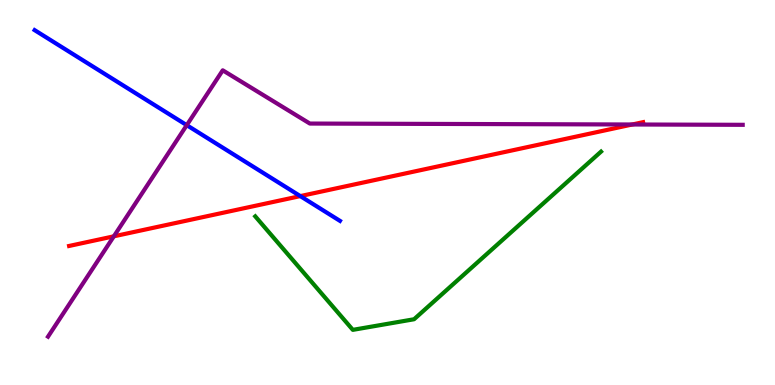[{'lines': ['blue', 'red'], 'intersections': [{'x': 3.87, 'y': 4.91}]}, {'lines': ['green', 'red'], 'intersections': []}, {'lines': ['purple', 'red'], 'intersections': [{'x': 1.47, 'y': 3.86}, {'x': 8.16, 'y': 6.77}]}, {'lines': ['blue', 'green'], 'intersections': []}, {'lines': ['blue', 'purple'], 'intersections': [{'x': 2.41, 'y': 6.75}]}, {'lines': ['green', 'purple'], 'intersections': []}]